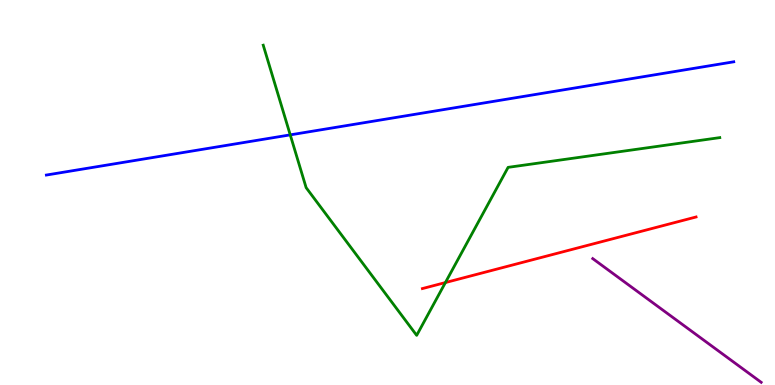[{'lines': ['blue', 'red'], 'intersections': []}, {'lines': ['green', 'red'], 'intersections': [{'x': 5.75, 'y': 2.66}]}, {'lines': ['purple', 'red'], 'intersections': []}, {'lines': ['blue', 'green'], 'intersections': [{'x': 3.75, 'y': 6.5}]}, {'lines': ['blue', 'purple'], 'intersections': []}, {'lines': ['green', 'purple'], 'intersections': []}]